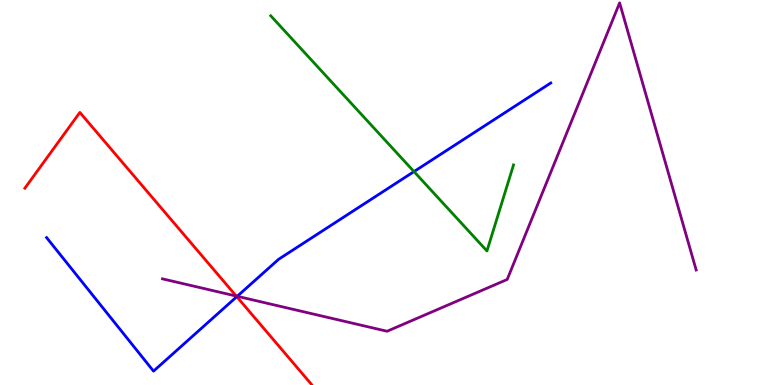[{'lines': ['blue', 'red'], 'intersections': [{'x': 3.06, 'y': 2.29}]}, {'lines': ['green', 'red'], 'intersections': []}, {'lines': ['purple', 'red'], 'intersections': [{'x': 3.05, 'y': 2.31}]}, {'lines': ['blue', 'green'], 'intersections': [{'x': 5.34, 'y': 5.54}]}, {'lines': ['blue', 'purple'], 'intersections': [{'x': 3.06, 'y': 2.3}]}, {'lines': ['green', 'purple'], 'intersections': []}]